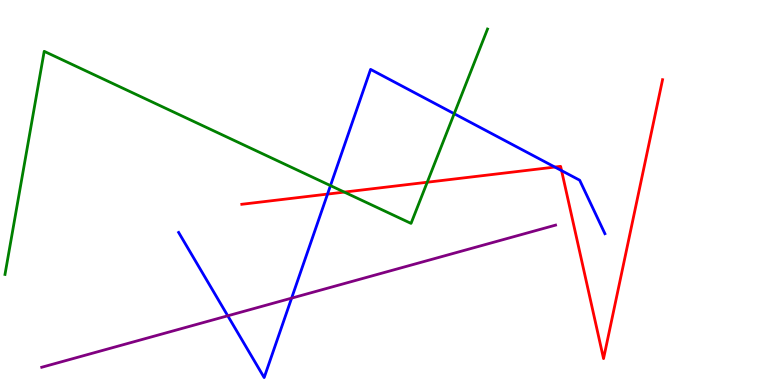[{'lines': ['blue', 'red'], 'intersections': [{'x': 4.23, 'y': 4.96}, {'x': 7.16, 'y': 5.66}, {'x': 7.25, 'y': 5.57}]}, {'lines': ['green', 'red'], 'intersections': [{'x': 4.44, 'y': 5.01}, {'x': 5.51, 'y': 5.27}]}, {'lines': ['purple', 'red'], 'intersections': []}, {'lines': ['blue', 'green'], 'intersections': [{'x': 4.26, 'y': 5.18}, {'x': 5.86, 'y': 7.05}]}, {'lines': ['blue', 'purple'], 'intersections': [{'x': 2.94, 'y': 1.8}, {'x': 3.76, 'y': 2.26}]}, {'lines': ['green', 'purple'], 'intersections': []}]